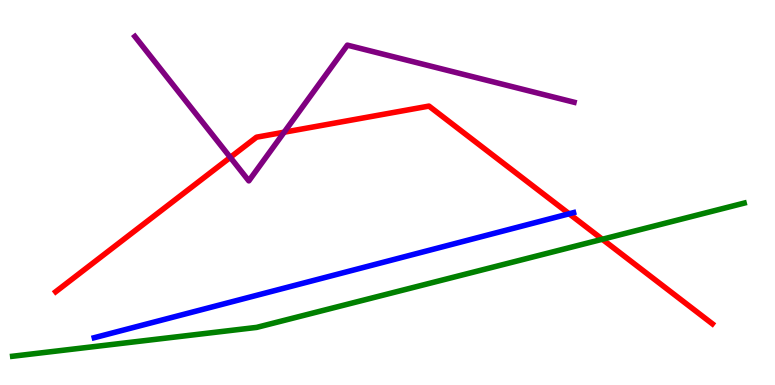[{'lines': ['blue', 'red'], 'intersections': [{'x': 7.34, 'y': 4.45}]}, {'lines': ['green', 'red'], 'intersections': [{'x': 7.77, 'y': 3.79}]}, {'lines': ['purple', 'red'], 'intersections': [{'x': 2.97, 'y': 5.91}, {'x': 3.67, 'y': 6.57}]}, {'lines': ['blue', 'green'], 'intersections': []}, {'lines': ['blue', 'purple'], 'intersections': []}, {'lines': ['green', 'purple'], 'intersections': []}]